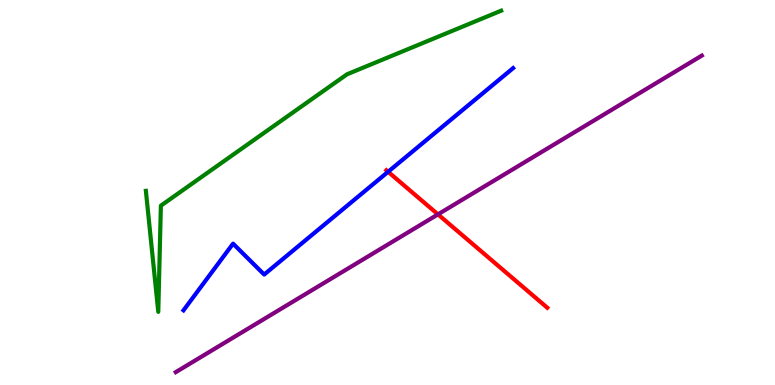[{'lines': ['blue', 'red'], 'intersections': [{'x': 5.01, 'y': 5.54}]}, {'lines': ['green', 'red'], 'intersections': []}, {'lines': ['purple', 'red'], 'intersections': [{'x': 5.65, 'y': 4.43}]}, {'lines': ['blue', 'green'], 'intersections': []}, {'lines': ['blue', 'purple'], 'intersections': []}, {'lines': ['green', 'purple'], 'intersections': []}]